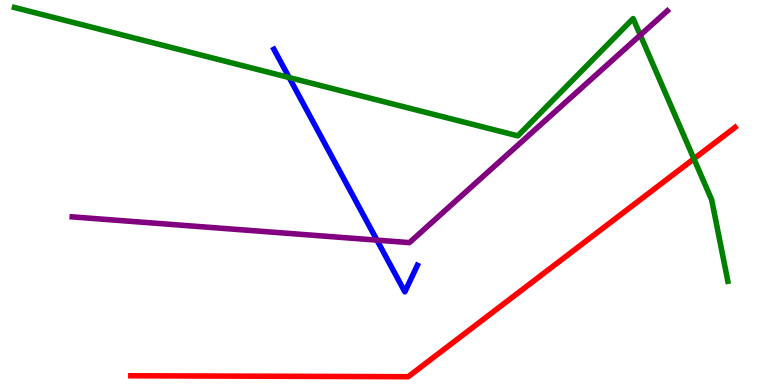[{'lines': ['blue', 'red'], 'intersections': []}, {'lines': ['green', 'red'], 'intersections': [{'x': 8.95, 'y': 5.88}]}, {'lines': ['purple', 'red'], 'intersections': []}, {'lines': ['blue', 'green'], 'intersections': [{'x': 3.73, 'y': 7.99}]}, {'lines': ['blue', 'purple'], 'intersections': [{'x': 4.86, 'y': 3.76}]}, {'lines': ['green', 'purple'], 'intersections': [{'x': 8.26, 'y': 9.09}]}]